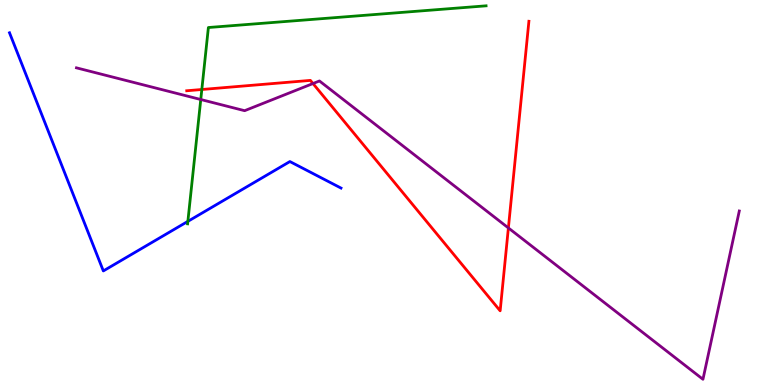[{'lines': ['blue', 'red'], 'intersections': []}, {'lines': ['green', 'red'], 'intersections': [{'x': 2.6, 'y': 7.68}]}, {'lines': ['purple', 'red'], 'intersections': [{'x': 4.04, 'y': 7.83}, {'x': 6.56, 'y': 4.08}]}, {'lines': ['blue', 'green'], 'intersections': [{'x': 2.42, 'y': 4.25}]}, {'lines': ['blue', 'purple'], 'intersections': []}, {'lines': ['green', 'purple'], 'intersections': [{'x': 2.59, 'y': 7.42}]}]